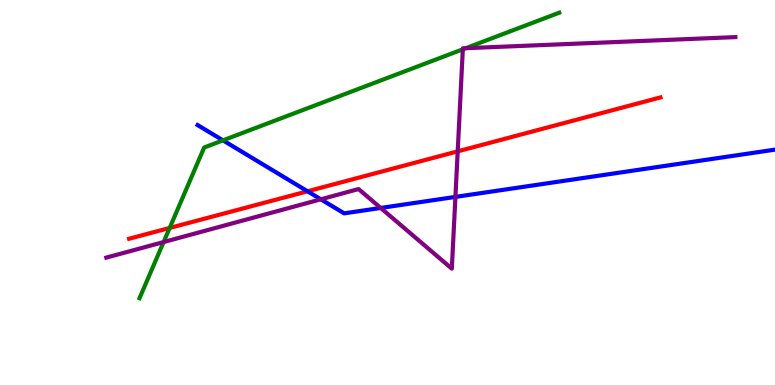[{'lines': ['blue', 'red'], 'intersections': [{'x': 3.97, 'y': 5.03}]}, {'lines': ['green', 'red'], 'intersections': [{'x': 2.19, 'y': 4.08}]}, {'lines': ['purple', 'red'], 'intersections': [{'x': 5.91, 'y': 6.07}]}, {'lines': ['blue', 'green'], 'intersections': [{'x': 2.88, 'y': 6.35}]}, {'lines': ['blue', 'purple'], 'intersections': [{'x': 4.14, 'y': 4.82}, {'x': 4.91, 'y': 4.6}, {'x': 5.88, 'y': 4.89}]}, {'lines': ['green', 'purple'], 'intersections': [{'x': 2.11, 'y': 3.71}, {'x': 5.97, 'y': 8.72}, {'x': 6.01, 'y': 8.75}]}]